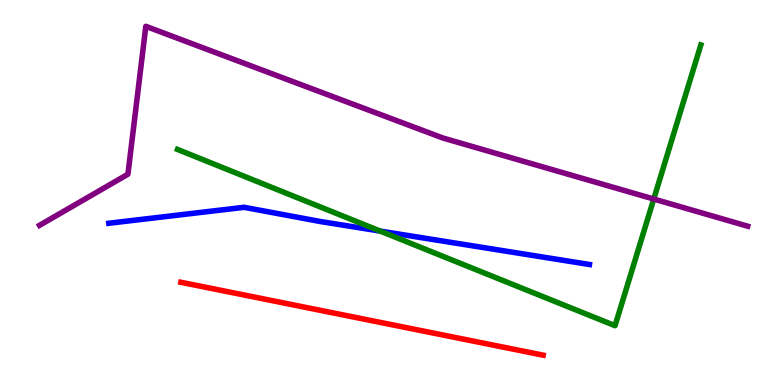[{'lines': ['blue', 'red'], 'intersections': []}, {'lines': ['green', 'red'], 'intersections': []}, {'lines': ['purple', 'red'], 'intersections': []}, {'lines': ['blue', 'green'], 'intersections': [{'x': 4.91, 'y': 4.0}]}, {'lines': ['blue', 'purple'], 'intersections': []}, {'lines': ['green', 'purple'], 'intersections': [{'x': 8.44, 'y': 4.83}]}]